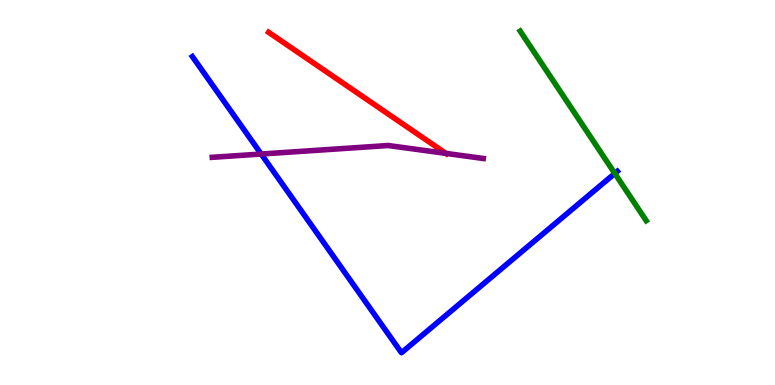[{'lines': ['blue', 'red'], 'intersections': []}, {'lines': ['green', 'red'], 'intersections': []}, {'lines': ['purple', 'red'], 'intersections': [{'x': 5.75, 'y': 6.02}]}, {'lines': ['blue', 'green'], 'intersections': [{'x': 7.93, 'y': 5.49}]}, {'lines': ['blue', 'purple'], 'intersections': [{'x': 3.37, 'y': 6.0}]}, {'lines': ['green', 'purple'], 'intersections': []}]